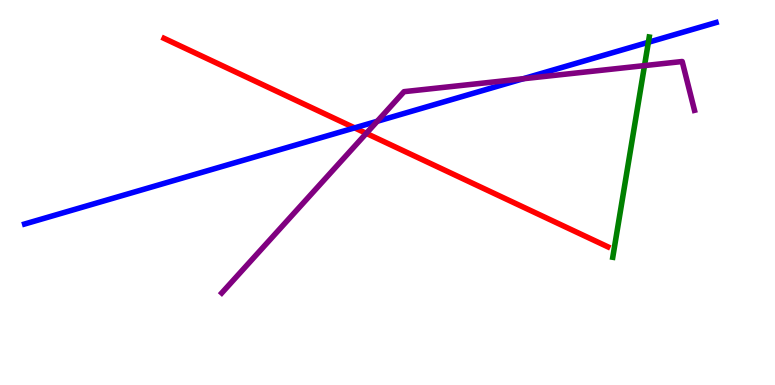[{'lines': ['blue', 'red'], 'intersections': [{'x': 4.58, 'y': 6.68}]}, {'lines': ['green', 'red'], 'intersections': []}, {'lines': ['purple', 'red'], 'intersections': [{'x': 4.73, 'y': 6.54}]}, {'lines': ['blue', 'green'], 'intersections': [{'x': 8.37, 'y': 8.9}]}, {'lines': ['blue', 'purple'], 'intersections': [{'x': 4.87, 'y': 6.85}, {'x': 6.75, 'y': 7.95}]}, {'lines': ['green', 'purple'], 'intersections': [{'x': 8.32, 'y': 8.3}]}]